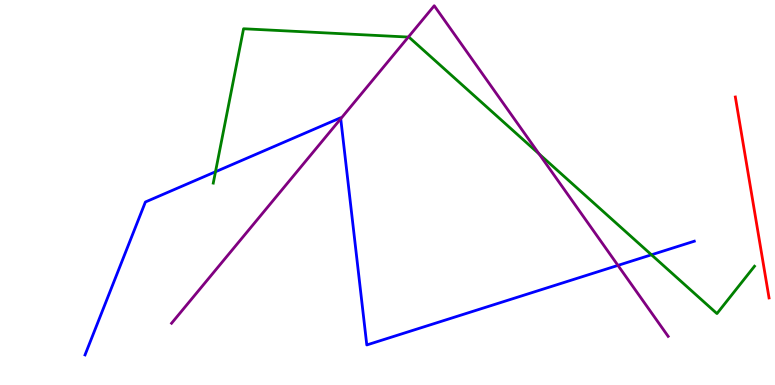[{'lines': ['blue', 'red'], 'intersections': []}, {'lines': ['green', 'red'], 'intersections': []}, {'lines': ['purple', 'red'], 'intersections': []}, {'lines': ['blue', 'green'], 'intersections': [{'x': 2.78, 'y': 5.54}, {'x': 8.41, 'y': 3.38}]}, {'lines': ['blue', 'purple'], 'intersections': [{'x': 4.4, 'y': 6.92}, {'x': 7.97, 'y': 3.11}]}, {'lines': ['green', 'purple'], 'intersections': [{'x': 5.27, 'y': 9.04}, {'x': 6.96, 'y': 6.0}]}]